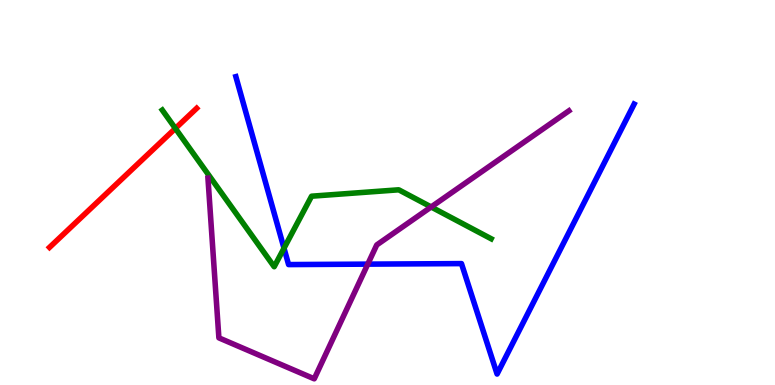[{'lines': ['blue', 'red'], 'intersections': []}, {'lines': ['green', 'red'], 'intersections': [{'x': 2.26, 'y': 6.66}]}, {'lines': ['purple', 'red'], 'intersections': []}, {'lines': ['blue', 'green'], 'intersections': [{'x': 3.66, 'y': 3.55}]}, {'lines': ['blue', 'purple'], 'intersections': [{'x': 4.75, 'y': 3.14}]}, {'lines': ['green', 'purple'], 'intersections': [{'x': 5.56, 'y': 4.62}]}]